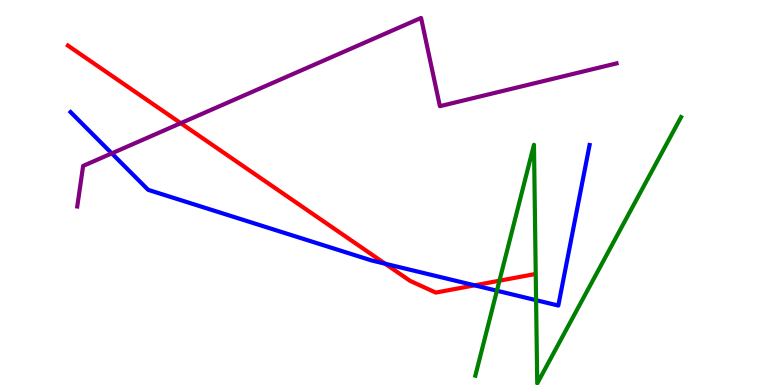[{'lines': ['blue', 'red'], 'intersections': [{'x': 4.97, 'y': 3.15}, {'x': 6.12, 'y': 2.59}]}, {'lines': ['green', 'red'], 'intersections': [{'x': 6.44, 'y': 2.71}]}, {'lines': ['purple', 'red'], 'intersections': [{'x': 2.33, 'y': 6.8}]}, {'lines': ['blue', 'green'], 'intersections': [{'x': 6.41, 'y': 2.45}, {'x': 6.92, 'y': 2.2}]}, {'lines': ['blue', 'purple'], 'intersections': [{'x': 1.44, 'y': 6.02}]}, {'lines': ['green', 'purple'], 'intersections': []}]